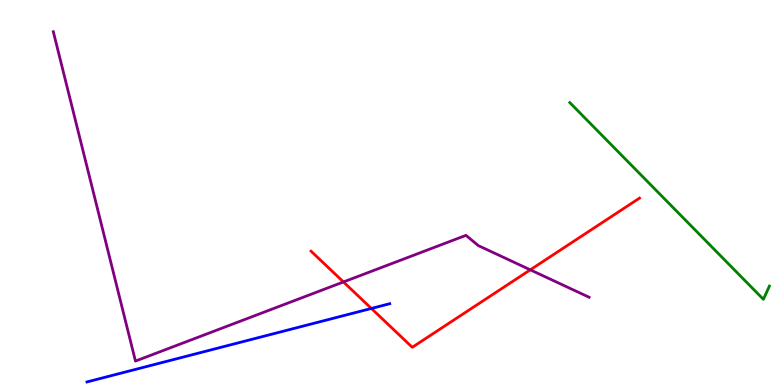[{'lines': ['blue', 'red'], 'intersections': [{'x': 4.79, 'y': 1.99}]}, {'lines': ['green', 'red'], 'intersections': []}, {'lines': ['purple', 'red'], 'intersections': [{'x': 4.43, 'y': 2.68}, {'x': 6.84, 'y': 2.99}]}, {'lines': ['blue', 'green'], 'intersections': []}, {'lines': ['blue', 'purple'], 'intersections': []}, {'lines': ['green', 'purple'], 'intersections': []}]